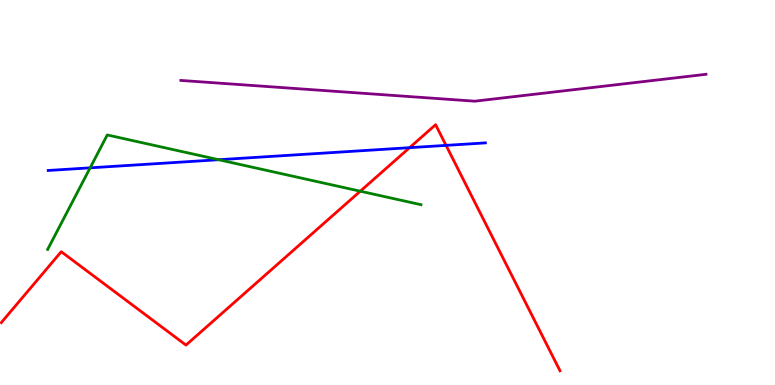[{'lines': ['blue', 'red'], 'intersections': [{'x': 5.29, 'y': 6.16}, {'x': 5.76, 'y': 6.22}]}, {'lines': ['green', 'red'], 'intersections': [{'x': 4.65, 'y': 5.03}]}, {'lines': ['purple', 'red'], 'intersections': []}, {'lines': ['blue', 'green'], 'intersections': [{'x': 1.16, 'y': 5.64}, {'x': 2.82, 'y': 5.85}]}, {'lines': ['blue', 'purple'], 'intersections': []}, {'lines': ['green', 'purple'], 'intersections': []}]